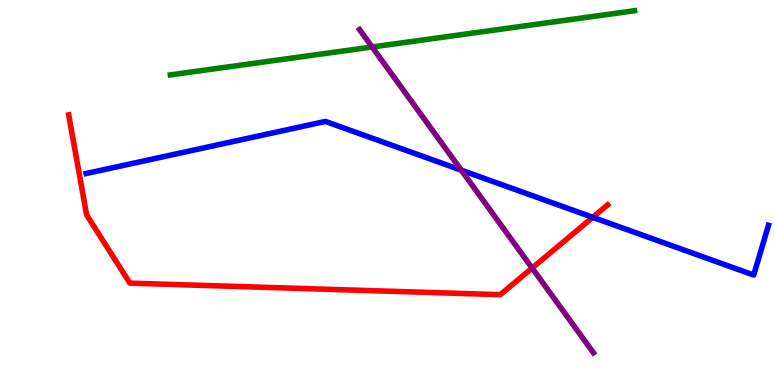[{'lines': ['blue', 'red'], 'intersections': [{'x': 7.65, 'y': 4.36}]}, {'lines': ['green', 'red'], 'intersections': []}, {'lines': ['purple', 'red'], 'intersections': [{'x': 6.87, 'y': 3.04}]}, {'lines': ['blue', 'green'], 'intersections': []}, {'lines': ['blue', 'purple'], 'intersections': [{'x': 5.95, 'y': 5.58}]}, {'lines': ['green', 'purple'], 'intersections': [{'x': 4.8, 'y': 8.78}]}]